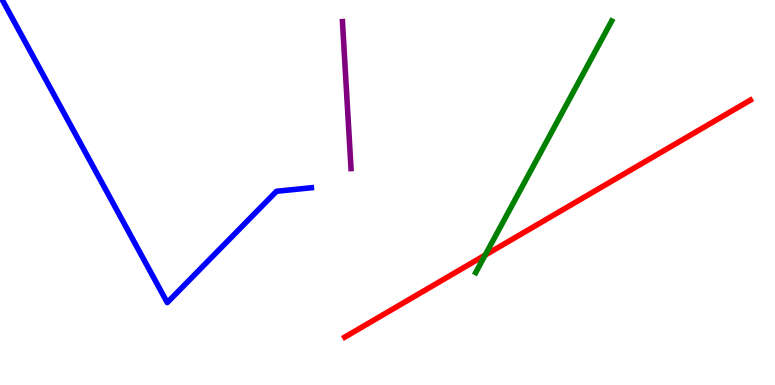[{'lines': ['blue', 'red'], 'intersections': []}, {'lines': ['green', 'red'], 'intersections': [{'x': 6.26, 'y': 3.37}]}, {'lines': ['purple', 'red'], 'intersections': []}, {'lines': ['blue', 'green'], 'intersections': []}, {'lines': ['blue', 'purple'], 'intersections': []}, {'lines': ['green', 'purple'], 'intersections': []}]